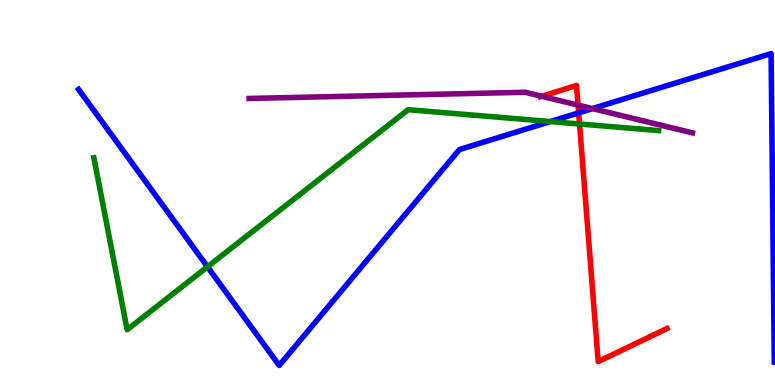[{'lines': ['blue', 'red'], 'intersections': [{'x': 7.47, 'y': 7.07}]}, {'lines': ['green', 'red'], 'intersections': [{'x': 7.48, 'y': 6.78}]}, {'lines': ['purple', 'red'], 'intersections': [{'x': 6.99, 'y': 7.5}, {'x': 7.46, 'y': 7.27}]}, {'lines': ['blue', 'green'], 'intersections': [{'x': 2.68, 'y': 3.07}, {'x': 7.1, 'y': 6.84}]}, {'lines': ['blue', 'purple'], 'intersections': [{'x': 7.64, 'y': 7.18}]}, {'lines': ['green', 'purple'], 'intersections': []}]